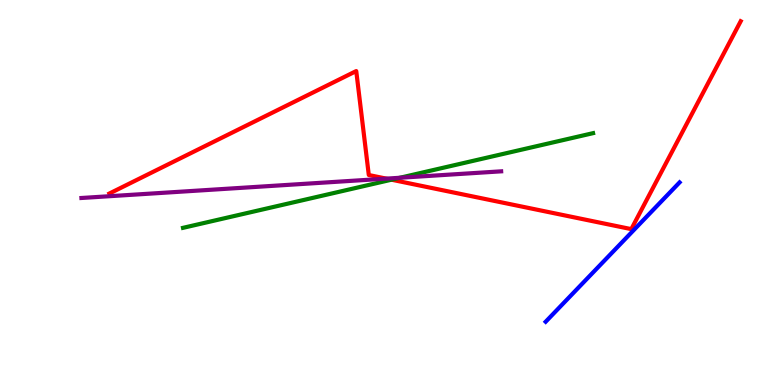[{'lines': ['blue', 'red'], 'intersections': []}, {'lines': ['green', 'red'], 'intersections': [{'x': 5.05, 'y': 5.33}]}, {'lines': ['purple', 'red'], 'intersections': [{'x': 4.98, 'y': 5.36}]}, {'lines': ['blue', 'green'], 'intersections': []}, {'lines': ['blue', 'purple'], 'intersections': []}, {'lines': ['green', 'purple'], 'intersections': [{'x': 5.16, 'y': 5.38}]}]